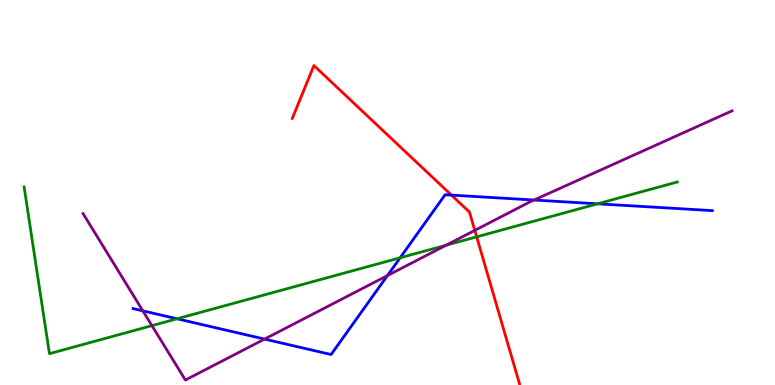[{'lines': ['blue', 'red'], 'intersections': [{'x': 5.83, 'y': 4.93}]}, {'lines': ['green', 'red'], 'intersections': [{'x': 6.15, 'y': 3.85}]}, {'lines': ['purple', 'red'], 'intersections': [{'x': 6.13, 'y': 4.02}]}, {'lines': ['blue', 'green'], 'intersections': [{'x': 2.28, 'y': 1.72}, {'x': 5.16, 'y': 3.3}, {'x': 7.71, 'y': 4.71}]}, {'lines': ['blue', 'purple'], 'intersections': [{'x': 1.84, 'y': 1.93}, {'x': 3.41, 'y': 1.19}, {'x': 5.0, 'y': 2.84}, {'x': 6.89, 'y': 4.8}]}, {'lines': ['green', 'purple'], 'intersections': [{'x': 1.96, 'y': 1.54}, {'x': 5.76, 'y': 3.63}]}]